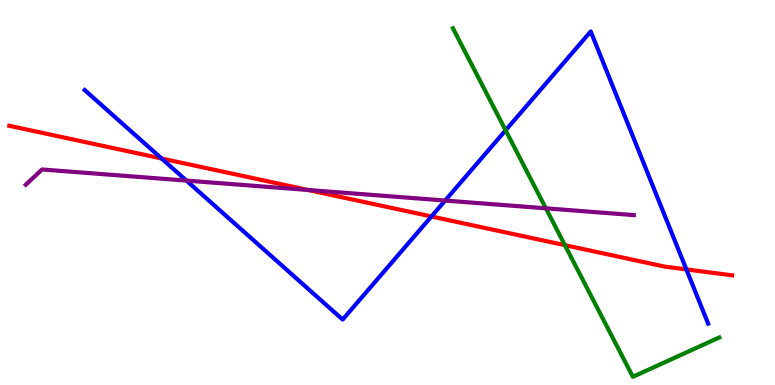[{'lines': ['blue', 'red'], 'intersections': [{'x': 2.09, 'y': 5.88}, {'x': 5.57, 'y': 4.38}, {'x': 8.86, 'y': 3.0}]}, {'lines': ['green', 'red'], 'intersections': [{'x': 7.29, 'y': 3.63}]}, {'lines': ['purple', 'red'], 'intersections': [{'x': 3.98, 'y': 5.07}]}, {'lines': ['blue', 'green'], 'intersections': [{'x': 6.52, 'y': 6.62}]}, {'lines': ['blue', 'purple'], 'intersections': [{'x': 2.41, 'y': 5.31}, {'x': 5.74, 'y': 4.79}]}, {'lines': ['green', 'purple'], 'intersections': [{'x': 7.04, 'y': 4.59}]}]